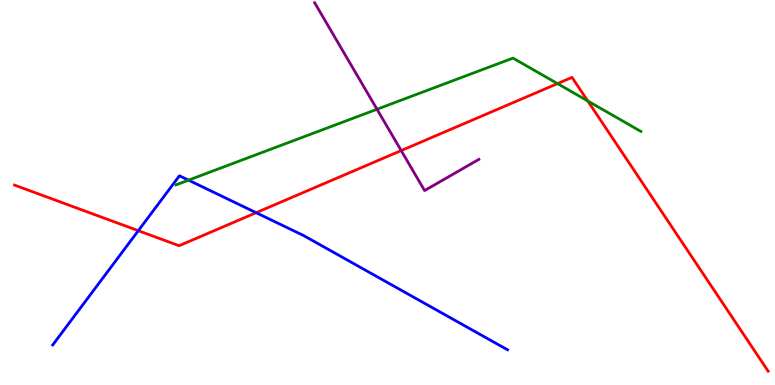[{'lines': ['blue', 'red'], 'intersections': [{'x': 1.78, 'y': 4.01}, {'x': 3.31, 'y': 4.48}]}, {'lines': ['green', 'red'], 'intersections': [{'x': 7.19, 'y': 7.83}, {'x': 7.58, 'y': 7.38}]}, {'lines': ['purple', 'red'], 'intersections': [{'x': 5.18, 'y': 6.09}]}, {'lines': ['blue', 'green'], 'intersections': [{'x': 2.43, 'y': 5.32}]}, {'lines': ['blue', 'purple'], 'intersections': []}, {'lines': ['green', 'purple'], 'intersections': [{'x': 4.86, 'y': 7.16}]}]